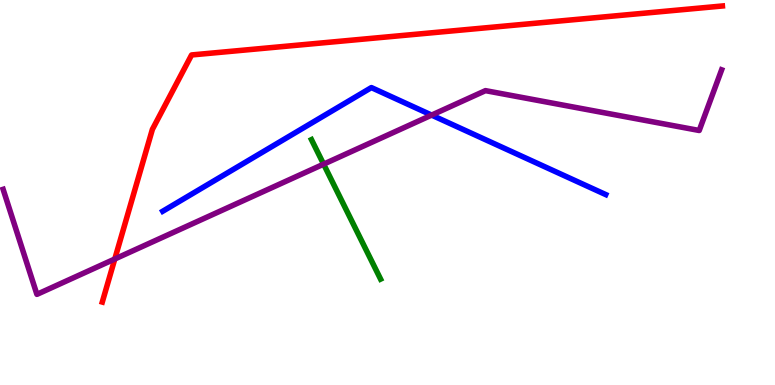[{'lines': ['blue', 'red'], 'intersections': []}, {'lines': ['green', 'red'], 'intersections': []}, {'lines': ['purple', 'red'], 'intersections': [{'x': 1.48, 'y': 3.27}]}, {'lines': ['blue', 'green'], 'intersections': []}, {'lines': ['blue', 'purple'], 'intersections': [{'x': 5.57, 'y': 7.01}]}, {'lines': ['green', 'purple'], 'intersections': [{'x': 4.18, 'y': 5.74}]}]